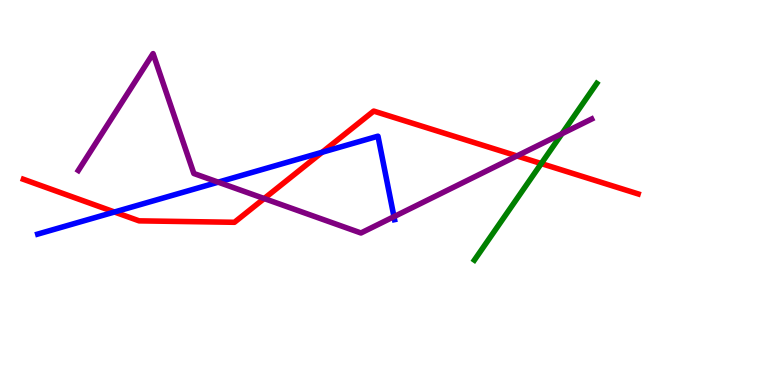[{'lines': ['blue', 'red'], 'intersections': [{'x': 1.48, 'y': 4.49}, {'x': 4.16, 'y': 6.05}]}, {'lines': ['green', 'red'], 'intersections': [{'x': 6.98, 'y': 5.75}]}, {'lines': ['purple', 'red'], 'intersections': [{'x': 3.41, 'y': 4.84}, {'x': 6.67, 'y': 5.95}]}, {'lines': ['blue', 'green'], 'intersections': []}, {'lines': ['blue', 'purple'], 'intersections': [{'x': 2.82, 'y': 5.27}, {'x': 5.08, 'y': 4.37}]}, {'lines': ['green', 'purple'], 'intersections': [{'x': 7.25, 'y': 6.53}]}]